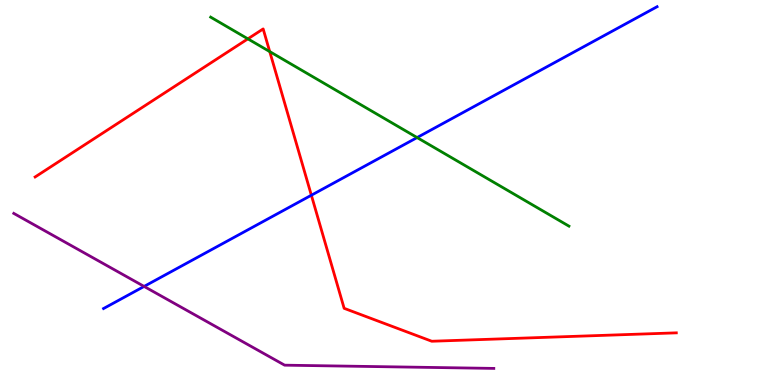[{'lines': ['blue', 'red'], 'intersections': [{'x': 4.02, 'y': 4.93}]}, {'lines': ['green', 'red'], 'intersections': [{'x': 3.2, 'y': 8.99}, {'x': 3.48, 'y': 8.66}]}, {'lines': ['purple', 'red'], 'intersections': []}, {'lines': ['blue', 'green'], 'intersections': [{'x': 5.38, 'y': 6.43}]}, {'lines': ['blue', 'purple'], 'intersections': [{'x': 1.86, 'y': 2.56}]}, {'lines': ['green', 'purple'], 'intersections': []}]